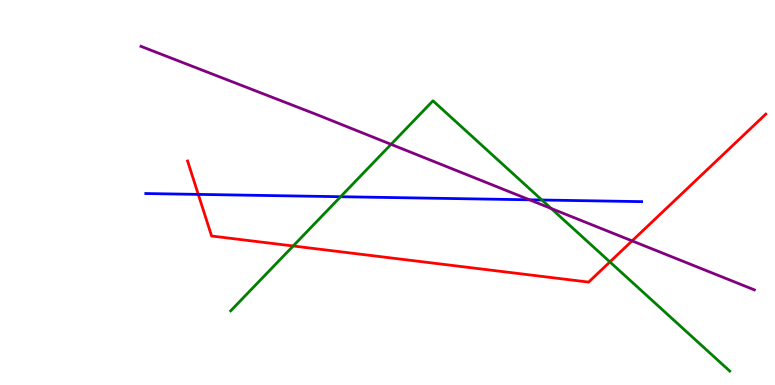[{'lines': ['blue', 'red'], 'intersections': [{'x': 2.56, 'y': 4.95}]}, {'lines': ['green', 'red'], 'intersections': [{'x': 3.78, 'y': 3.61}, {'x': 7.87, 'y': 3.2}]}, {'lines': ['purple', 'red'], 'intersections': [{'x': 8.16, 'y': 3.74}]}, {'lines': ['blue', 'green'], 'intersections': [{'x': 4.4, 'y': 4.89}, {'x': 6.99, 'y': 4.81}]}, {'lines': ['blue', 'purple'], 'intersections': [{'x': 6.83, 'y': 4.81}]}, {'lines': ['green', 'purple'], 'intersections': [{'x': 5.05, 'y': 6.25}, {'x': 7.11, 'y': 4.58}]}]